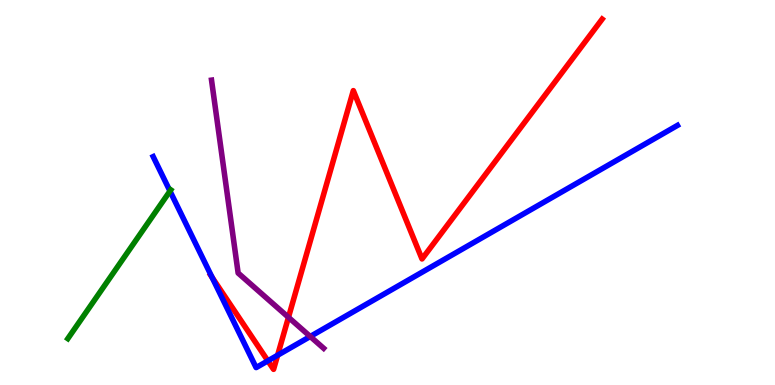[{'lines': ['blue', 'red'], 'intersections': [{'x': 2.74, 'y': 2.8}, {'x': 3.46, 'y': 0.627}, {'x': 3.58, 'y': 0.773}]}, {'lines': ['green', 'red'], 'intersections': []}, {'lines': ['purple', 'red'], 'intersections': [{'x': 3.72, 'y': 1.76}]}, {'lines': ['blue', 'green'], 'intersections': [{'x': 2.19, 'y': 5.04}]}, {'lines': ['blue', 'purple'], 'intersections': [{'x': 4.0, 'y': 1.26}]}, {'lines': ['green', 'purple'], 'intersections': []}]